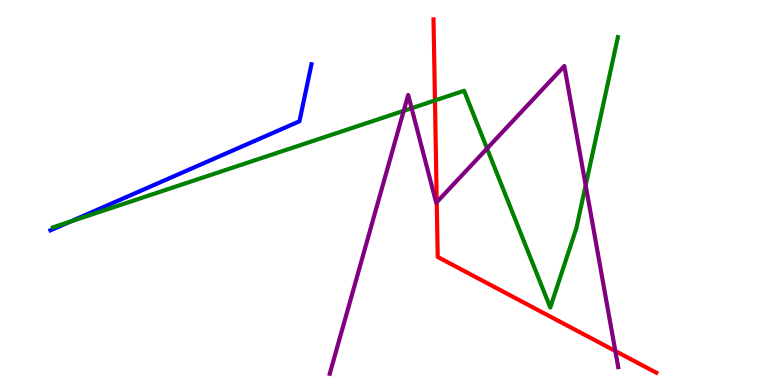[{'lines': ['blue', 'red'], 'intersections': []}, {'lines': ['green', 'red'], 'intersections': [{'x': 5.61, 'y': 7.39}]}, {'lines': ['purple', 'red'], 'intersections': [{'x': 5.64, 'y': 4.75}, {'x': 7.94, 'y': 0.883}]}, {'lines': ['blue', 'green'], 'intersections': [{'x': 0.907, 'y': 4.24}]}, {'lines': ['blue', 'purple'], 'intersections': []}, {'lines': ['green', 'purple'], 'intersections': [{'x': 5.21, 'y': 7.12}, {'x': 5.31, 'y': 7.19}, {'x': 6.28, 'y': 6.14}, {'x': 7.56, 'y': 5.19}]}]